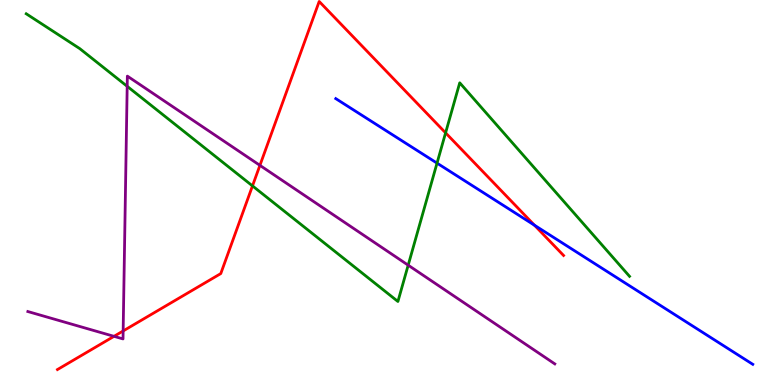[{'lines': ['blue', 'red'], 'intersections': [{'x': 6.9, 'y': 4.15}]}, {'lines': ['green', 'red'], 'intersections': [{'x': 3.26, 'y': 5.17}, {'x': 5.75, 'y': 6.55}]}, {'lines': ['purple', 'red'], 'intersections': [{'x': 1.47, 'y': 1.26}, {'x': 1.59, 'y': 1.4}, {'x': 3.35, 'y': 5.7}]}, {'lines': ['blue', 'green'], 'intersections': [{'x': 5.64, 'y': 5.76}]}, {'lines': ['blue', 'purple'], 'intersections': []}, {'lines': ['green', 'purple'], 'intersections': [{'x': 1.64, 'y': 7.76}, {'x': 5.27, 'y': 3.11}]}]